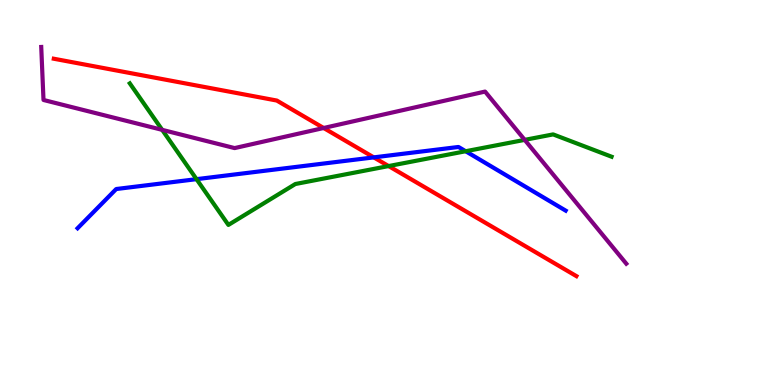[{'lines': ['blue', 'red'], 'intersections': [{'x': 4.82, 'y': 5.91}]}, {'lines': ['green', 'red'], 'intersections': [{'x': 5.01, 'y': 5.69}]}, {'lines': ['purple', 'red'], 'intersections': [{'x': 4.18, 'y': 6.68}]}, {'lines': ['blue', 'green'], 'intersections': [{'x': 2.54, 'y': 5.35}, {'x': 6.01, 'y': 6.07}]}, {'lines': ['blue', 'purple'], 'intersections': []}, {'lines': ['green', 'purple'], 'intersections': [{'x': 2.09, 'y': 6.63}, {'x': 6.77, 'y': 6.37}]}]